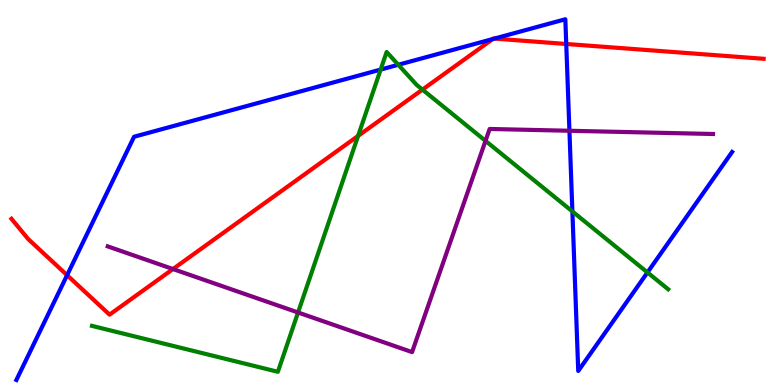[{'lines': ['blue', 'red'], 'intersections': [{'x': 0.866, 'y': 2.85}, {'x': 6.36, 'y': 8.99}, {'x': 6.38, 'y': 9.0}, {'x': 7.31, 'y': 8.86}]}, {'lines': ['green', 'red'], 'intersections': [{'x': 4.62, 'y': 6.47}, {'x': 5.45, 'y': 7.67}]}, {'lines': ['purple', 'red'], 'intersections': [{'x': 2.23, 'y': 3.01}]}, {'lines': ['blue', 'green'], 'intersections': [{'x': 4.91, 'y': 8.19}, {'x': 5.14, 'y': 8.32}, {'x': 7.39, 'y': 4.51}, {'x': 8.35, 'y': 2.92}]}, {'lines': ['blue', 'purple'], 'intersections': [{'x': 7.35, 'y': 6.6}]}, {'lines': ['green', 'purple'], 'intersections': [{'x': 3.85, 'y': 1.88}, {'x': 6.26, 'y': 6.34}]}]